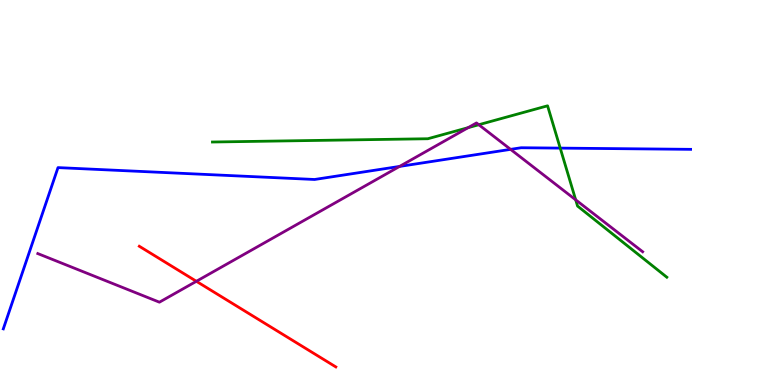[{'lines': ['blue', 'red'], 'intersections': []}, {'lines': ['green', 'red'], 'intersections': []}, {'lines': ['purple', 'red'], 'intersections': [{'x': 2.53, 'y': 2.69}]}, {'lines': ['blue', 'green'], 'intersections': [{'x': 7.23, 'y': 6.15}]}, {'lines': ['blue', 'purple'], 'intersections': [{'x': 5.16, 'y': 5.68}, {'x': 6.59, 'y': 6.12}]}, {'lines': ['green', 'purple'], 'intersections': [{'x': 6.04, 'y': 6.68}, {'x': 6.18, 'y': 6.76}, {'x': 7.43, 'y': 4.81}]}]